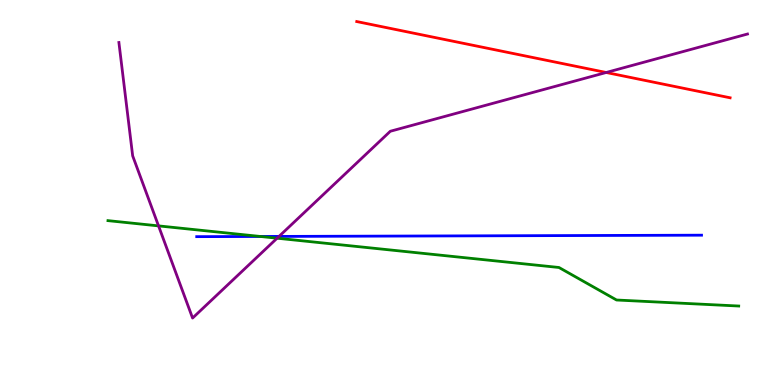[{'lines': ['blue', 'red'], 'intersections': []}, {'lines': ['green', 'red'], 'intersections': []}, {'lines': ['purple', 'red'], 'intersections': [{'x': 7.82, 'y': 8.12}]}, {'lines': ['blue', 'green'], 'intersections': [{'x': 3.36, 'y': 3.86}]}, {'lines': ['blue', 'purple'], 'intersections': [{'x': 3.6, 'y': 3.86}]}, {'lines': ['green', 'purple'], 'intersections': [{'x': 2.05, 'y': 4.13}, {'x': 3.58, 'y': 3.81}]}]